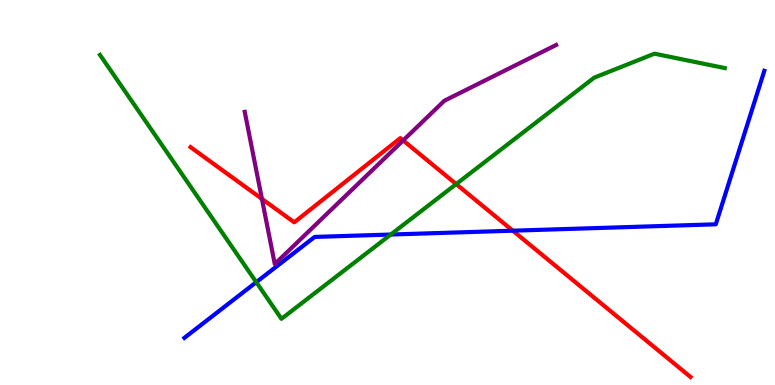[{'lines': ['blue', 'red'], 'intersections': [{'x': 6.62, 'y': 4.01}]}, {'lines': ['green', 'red'], 'intersections': [{'x': 5.89, 'y': 5.22}]}, {'lines': ['purple', 'red'], 'intersections': [{'x': 3.38, 'y': 4.83}, {'x': 5.2, 'y': 6.35}]}, {'lines': ['blue', 'green'], 'intersections': [{'x': 3.31, 'y': 2.67}, {'x': 5.04, 'y': 3.91}]}, {'lines': ['blue', 'purple'], 'intersections': []}, {'lines': ['green', 'purple'], 'intersections': []}]